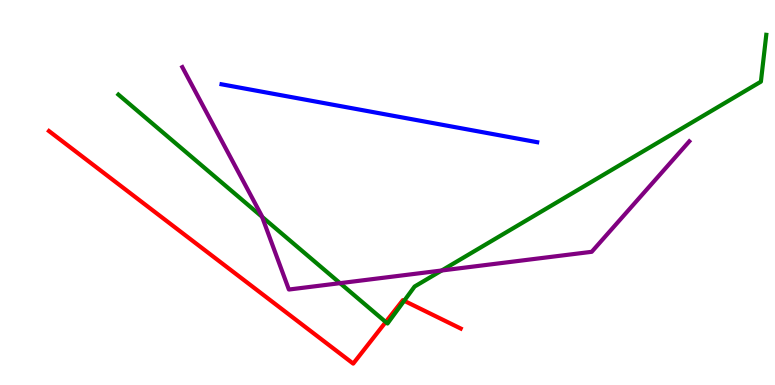[{'lines': ['blue', 'red'], 'intersections': []}, {'lines': ['green', 'red'], 'intersections': [{'x': 4.98, 'y': 1.64}, {'x': 5.21, 'y': 2.19}]}, {'lines': ['purple', 'red'], 'intersections': []}, {'lines': ['blue', 'green'], 'intersections': []}, {'lines': ['blue', 'purple'], 'intersections': []}, {'lines': ['green', 'purple'], 'intersections': [{'x': 3.38, 'y': 4.37}, {'x': 4.39, 'y': 2.65}, {'x': 5.7, 'y': 2.97}]}]